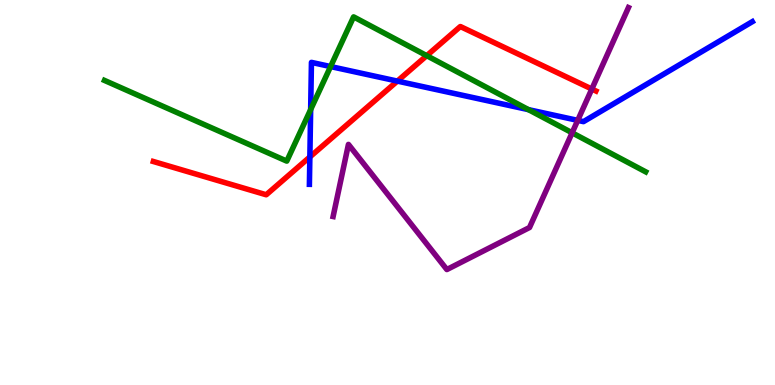[{'lines': ['blue', 'red'], 'intersections': [{'x': 4.0, 'y': 5.92}, {'x': 5.13, 'y': 7.89}]}, {'lines': ['green', 'red'], 'intersections': [{'x': 5.51, 'y': 8.55}]}, {'lines': ['purple', 'red'], 'intersections': [{'x': 7.64, 'y': 7.69}]}, {'lines': ['blue', 'green'], 'intersections': [{'x': 4.01, 'y': 7.15}, {'x': 4.27, 'y': 8.27}, {'x': 6.82, 'y': 7.15}]}, {'lines': ['blue', 'purple'], 'intersections': [{'x': 7.45, 'y': 6.87}]}, {'lines': ['green', 'purple'], 'intersections': [{'x': 7.38, 'y': 6.55}]}]